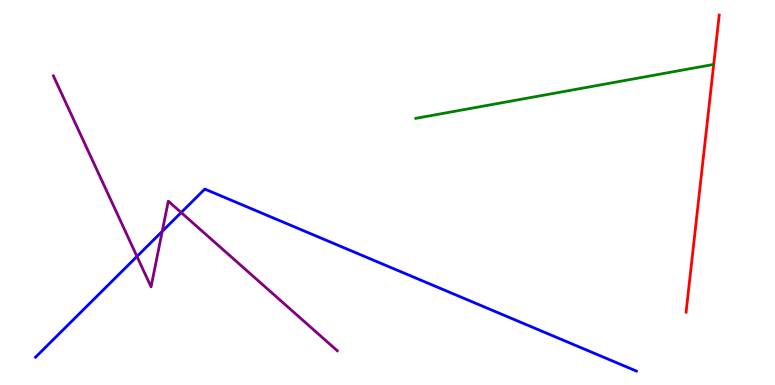[{'lines': ['blue', 'red'], 'intersections': []}, {'lines': ['green', 'red'], 'intersections': []}, {'lines': ['purple', 'red'], 'intersections': []}, {'lines': ['blue', 'green'], 'intersections': []}, {'lines': ['blue', 'purple'], 'intersections': [{'x': 1.77, 'y': 3.34}, {'x': 2.09, 'y': 3.99}, {'x': 2.34, 'y': 4.48}]}, {'lines': ['green', 'purple'], 'intersections': []}]